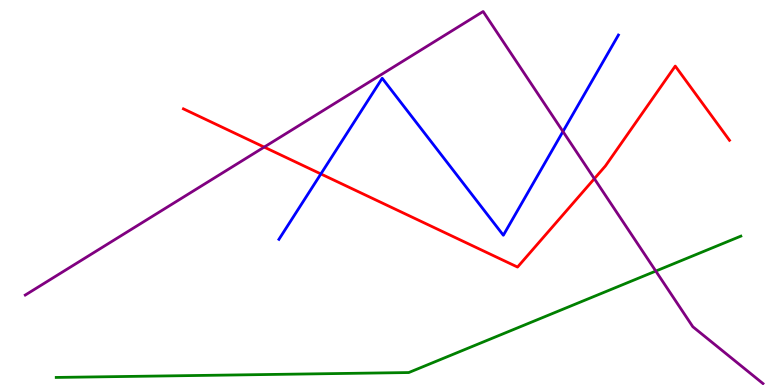[{'lines': ['blue', 'red'], 'intersections': [{'x': 4.14, 'y': 5.48}]}, {'lines': ['green', 'red'], 'intersections': []}, {'lines': ['purple', 'red'], 'intersections': [{'x': 3.41, 'y': 6.18}, {'x': 7.67, 'y': 5.36}]}, {'lines': ['blue', 'green'], 'intersections': []}, {'lines': ['blue', 'purple'], 'intersections': [{'x': 7.26, 'y': 6.58}]}, {'lines': ['green', 'purple'], 'intersections': [{'x': 8.46, 'y': 2.96}]}]